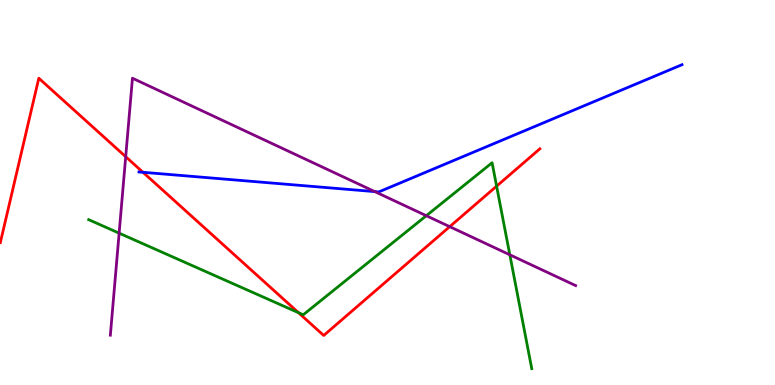[{'lines': ['blue', 'red'], 'intersections': [{'x': 1.84, 'y': 5.52}]}, {'lines': ['green', 'red'], 'intersections': [{'x': 3.85, 'y': 1.88}, {'x': 6.41, 'y': 5.16}]}, {'lines': ['purple', 'red'], 'intersections': [{'x': 1.62, 'y': 5.93}, {'x': 5.8, 'y': 4.11}]}, {'lines': ['blue', 'green'], 'intersections': []}, {'lines': ['blue', 'purple'], 'intersections': [{'x': 4.84, 'y': 5.02}]}, {'lines': ['green', 'purple'], 'intersections': [{'x': 1.54, 'y': 3.94}, {'x': 5.5, 'y': 4.4}, {'x': 6.58, 'y': 3.38}]}]